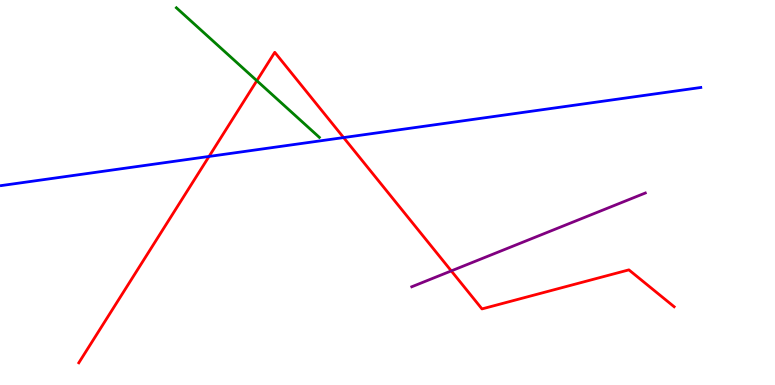[{'lines': ['blue', 'red'], 'intersections': [{'x': 2.7, 'y': 5.94}, {'x': 4.43, 'y': 6.43}]}, {'lines': ['green', 'red'], 'intersections': [{'x': 3.31, 'y': 7.9}]}, {'lines': ['purple', 'red'], 'intersections': [{'x': 5.82, 'y': 2.96}]}, {'lines': ['blue', 'green'], 'intersections': []}, {'lines': ['blue', 'purple'], 'intersections': []}, {'lines': ['green', 'purple'], 'intersections': []}]